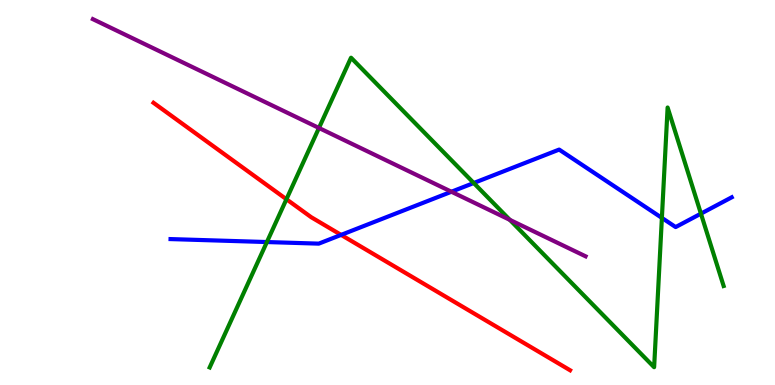[{'lines': ['blue', 'red'], 'intersections': [{'x': 4.4, 'y': 3.9}]}, {'lines': ['green', 'red'], 'intersections': [{'x': 3.7, 'y': 4.83}]}, {'lines': ['purple', 'red'], 'intersections': []}, {'lines': ['blue', 'green'], 'intersections': [{'x': 3.44, 'y': 3.71}, {'x': 6.11, 'y': 5.25}, {'x': 8.54, 'y': 4.34}, {'x': 9.04, 'y': 4.45}]}, {'lines': ['blue', 'purple'], 'intersections': [{'x': 5.82, 'y': 5.02}]}, {'lines': ['green', 'purple'], 'intersections': [{'x': 4.12, 'y': 6.68}, {'x': 6.58, 'y': 4.29}]}]